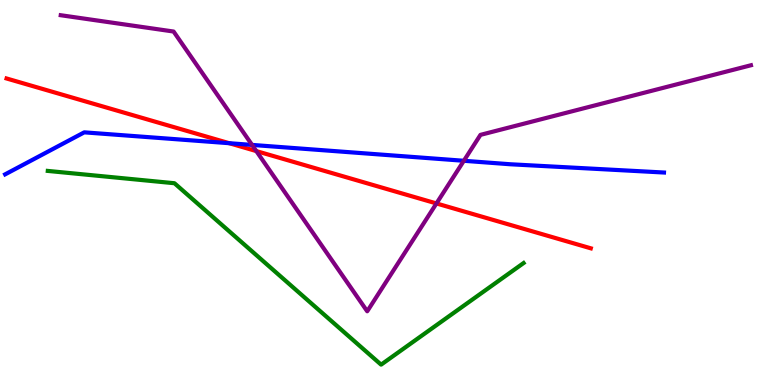[{'lines': ['blue', 'red'], 'intersections': [{'x': 2.96, 'y': 6.28}]}, {'lines': ['green', 'red'], 'intersections': []}, {'lines': ['purple', 'red'], 'intersections': [{'x': 3.31, 'y': 6.08}, {'x': 5.63, 'y': 4.72}]}, {'lines': ['blue', 'green'], 'intersections': []}, {'lines': ['blue', 'purple'], 'intersections': [{'x': 3.25, 'y': 6.24}, {'x': 5.99, 'y': 5.82}]}, {'lines': ['green', 'purple'], 'intersections': []}]